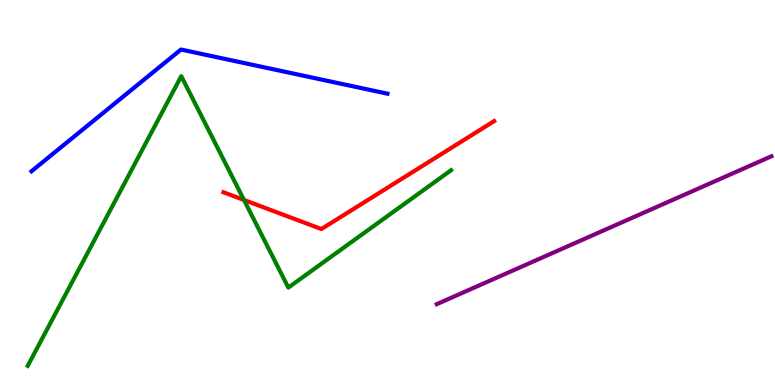[{'lines': ['blue', 'red'], 'intersections': []}, {'lines': ['green', 'red'], 'intersections': [{'x': 3.15, 'y': 4.81}]}, {'lines': ['purple', 'red'], 'intersections': []}, {'lines': ['blue', 'green'], 'intersections': []}, {'lines': ['blue', 'purple'], 'intersections': []}, {'lines': ['green', 'purple'], 'intersections': []}]